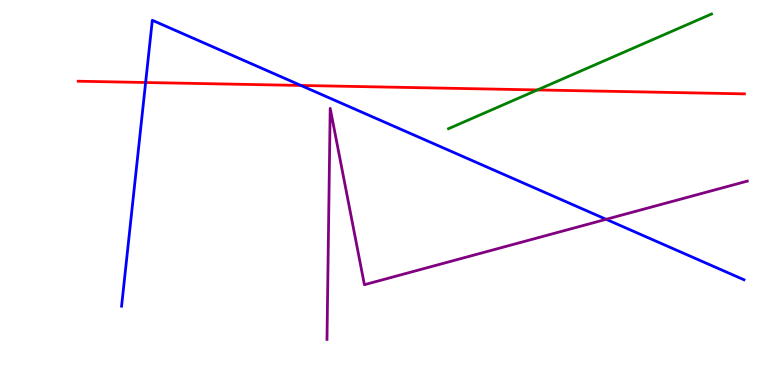[{'lines': ['blue', 'red'], 'intersections': [{'x': 1.88, 'y': 7.86}, {'x': 3.88, 'y': 7.78}]}, {'lines': ['green', 'red'], 'intersections': [{'x': 6.93, 'y': 7.66}]}, {'lines': ['purple', 'red'], 'intersections': []}, {'lines': ['blue', 'green'], 'intersections': []}, {'lines': ['blue', 'purple'], 'intersections': [{'x': 7.82, 'y': 4.3}]}, {'lines': ['green', 'purple'], 'intersections': []}]